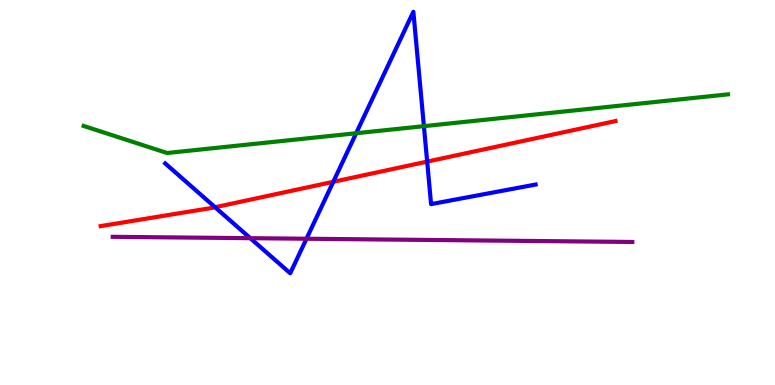[{'lines': ['blue', 'red'], 'intersections': [{'x': 2.78, 'y': 4.62}, {'x': 4.3, 'y': 5.28}, {'x': 5.51, 'y': 5.8}]}, {'lines': ['green', 'red'], 'intersections': []}, {'lines': ['purple', 'red'], 'intersections': []}, {'lines': ['blue', 'green'], 'intersections': [{'x': 4.6, 'y': 6.54}, {'x': 5.47, 'y': 6.72}]}, {'lines': ['blue', 'purple'], 'intersections': [{'x': 3.23, 'y': 3.81}, {'x': 3.95, 'y': 3.8}]}, {'lines': ['green', 'purple'], 'intersections': []}]